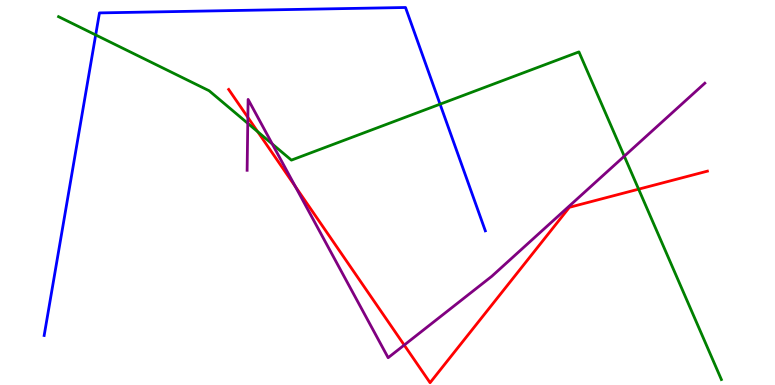[{'lines': ['blue', 'red'], 'intersections': []}, {'lines': ['green', 'red'], 'intersections': [{'x': 3.33, 'y': 6.58}, {'x': 8.24, 'y': 5.09}]}, {'lines': ['purple', 'red'], 'intersections': [{'x': 3.2, 'y': 6.95}, {'x': 3.81, 'y': 5.16}, {'x': 5.22, 'y': 1.04}]}, {'lines': ['blue', 'green'], 'intersections': [{'x': 1.23, 'y': 9.09}, {'x': 5.68, 'y': 7.29}]}, {'lines': ['blue', 'purple'], 'intersections': []}, {'lines': ['green', 'purple'], 'intersections': [{'x': 3.2, 'y': 6.8}, {'x': 3.51, 'y': 6.26}, {'x': 8.06, 'y': 5.94}]}]